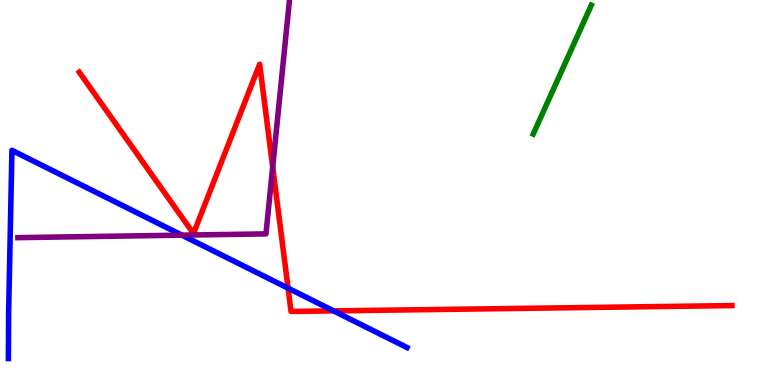[{'lines': ['blue', 'red'], 'intersections': [{'x': 3.72, 'y': 2.52}, {'x': 4.3, 'y': 1.93}]}, {'lines': ['green', 'red'], 'intersections': []}, {'lines': ['purple', 'red'], 'intersections': [{'x': 3.52, 'y': 5.66}]}, {'lines': ['blue', 'green'], 'intersections': []}, {'lines': ['blue', 'purple'], 'intersections': [{'x': 2.35, 'y': 3.89}]}, {'lines': ['green', 'purple'], 'intersections': []}]